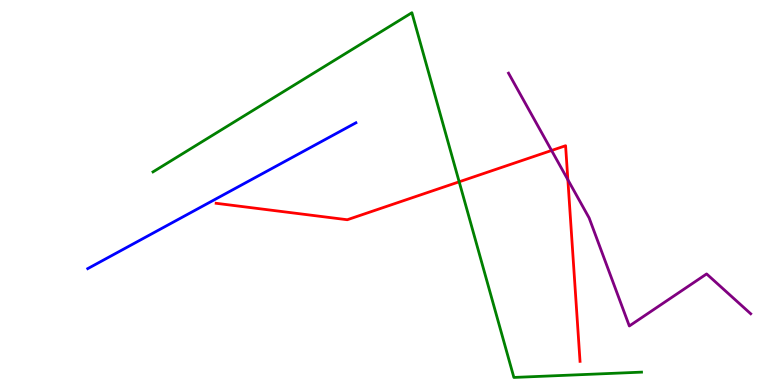[{'lines': ['blue', 'red'], 'intersections': []}, {'lines': ['green', 'red'], 'intersections': [{'x': 5.92, 'y': 5.28}]}, {'lines': ['purple', 'red'], 'intersections': [{'x': 7.12, 'y': 6.09}, {'x': 7.33, 'y': 5.33}]}, {'lines': ['blue', 'green'], 'intersections': []}, {'lines': ['blue', 'purple'], 'intersections': []}, {'lines': ['green', 'purple'], 'intersections': []}]